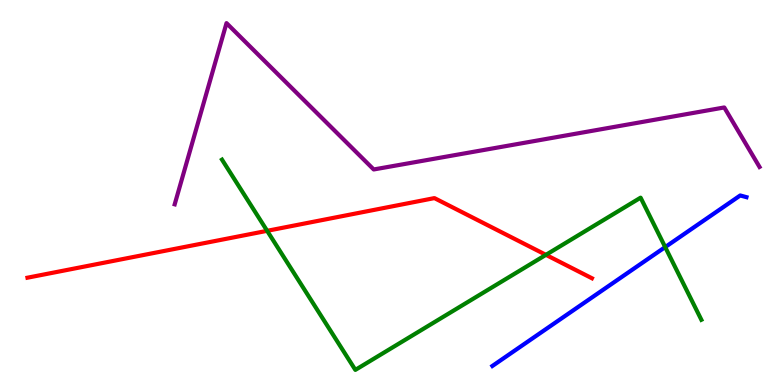[{'lines': ['blue', 'red'], 'intersections': []}, {'lines': ['green', 'red'], 'intersections': [{'x': 3.45, 'y': 4.0}, {'x': 7.04, 'y': 3.38}]}, {'lines': ['purple', 'red'], 'intersections': []}, {'lines': ['blue', 'green'], 'intersections': [{'x': 8.58, 'y': 3.58}]}, {'lines': ['blue', 'purple'], 'intersections': []}, {'lines': ['green', 'purple'], 'intersections': []}]